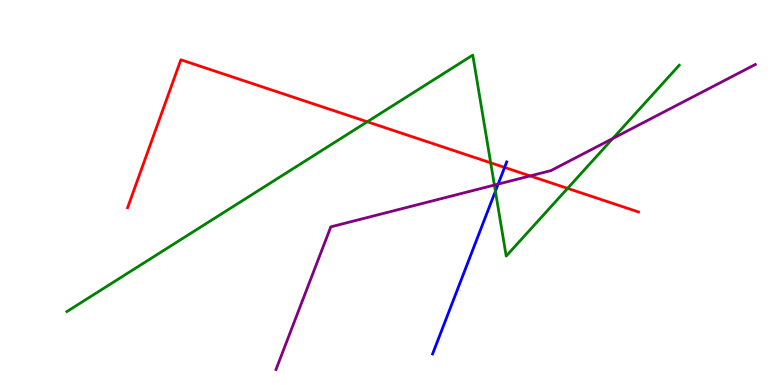[{'lines': ['blue', 'red'], 'intersections': [{'x': 6.51, 'y': 5.65}]}, {'lines': ['green', 'red'], 'intersections': [{'x': 4.74, 'y': 6.84}, {'x': 6.33, 'y': 5.77}, {'x': 7.32, 'y': 5.11}]}, {'lines': ['purple', 'red'], 'intersections': [{'x': 6.84, 'y': 5.43}]}, {'lines': ['blue', 'green'], 'intersections': [{'x': 6.39, 'y': 5.03}]}, {'lines': ['blue', 'purple'], 'intersections': [{'x': 6.43, 'y': 5.22}]}, {'lines': ['green', 'purple'], 'intersections': [{'x': 6.38, 'y': 5.19}, {'x': 7.91, 'y': 6.4}]}]